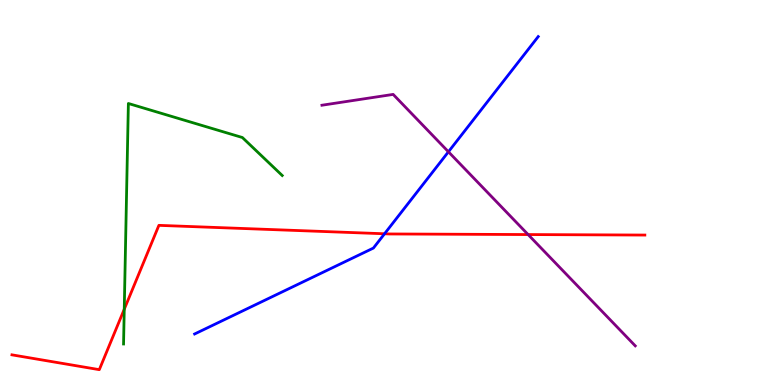[{'lines': ['blue', 'red'], 'intersections': [{'x': 4.96, 'y': 3.93}]}, {'lines': ['green', 'red'], 'intersections': [{'x': 1.6, 'y': 1.97}]}, {'lines': ['purple', 'red'], 'intersections': [{'x': 6.81, 'y': 3.91}]}, {'lines': ['blue', 'green'], 'intersections': []}, {'lines': ['blue', 'purple'], 'intersections': [{'x': 5.79, 'y': 6.06}]}, {'lines': ['green', 'purple'], 'intersections': []}]